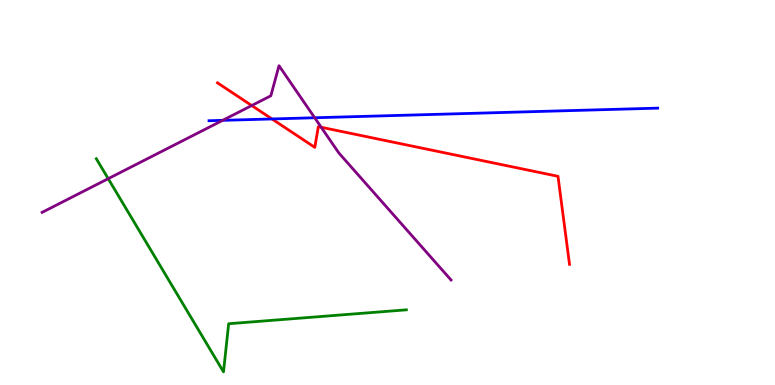[{'lines': ['blue', 'red'], 'intersections': [{'x': 3.51, 'y': 6.91}]}, {'lines': ['green', 'red'], 'intersections': []}, {'lines': ['purple', 'red'], 'intersections': [{'x': 3.25, 'y': 7.26}, {'x': 4.14, 'y': 6.69}]}, {'lines': ['blue', 'green'], 'intersections': []}, {'lines': ['blue', 'purple'], 'intersections': [{'x': 2.87, 'y': 6.87}, {'x': 4.06, 'y': 6.94}]}, {'lines': ['green', 'purple'], 'intersections': [{'x': 1.4, 'y': 5.36}]}]